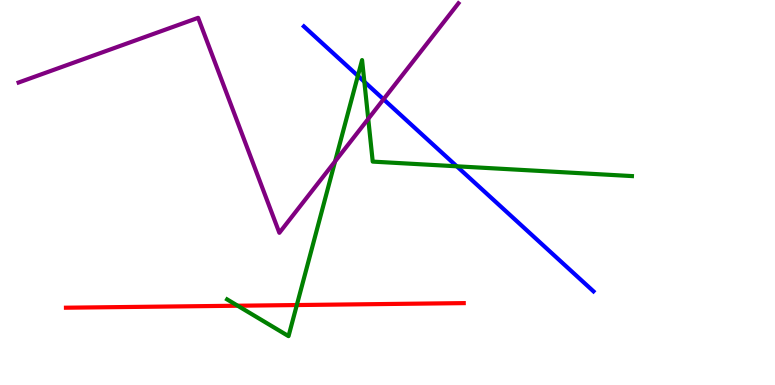[{'lines': ['blue', 'red'], 'intersections': []}, {'lines': ['green', 'red'], 'intersections': [{'x': 3.07, 'y': 2.06}, {'x': 3.83, 'y': 2.08}]}, {'lines': ['purple', 'red'], 'intersections': []}, {'lines': ['blue', 'green'], 'intersections': [{'x': 4.62, 'y': 8.03}, {'x': 4.7, 'y': 7.88}, {'x': 5.89, 'y': 5.68}]}, {'lines': ['blue', 'purple'], 'intersections': [{'x': 4.95, 'y': 7.42}]}, {'lines': ['green', 'purple'], 'intersections': [{'x': 4.32, 'y': 5.81}, {'x': 4.75, 'y': 6.91}]}]